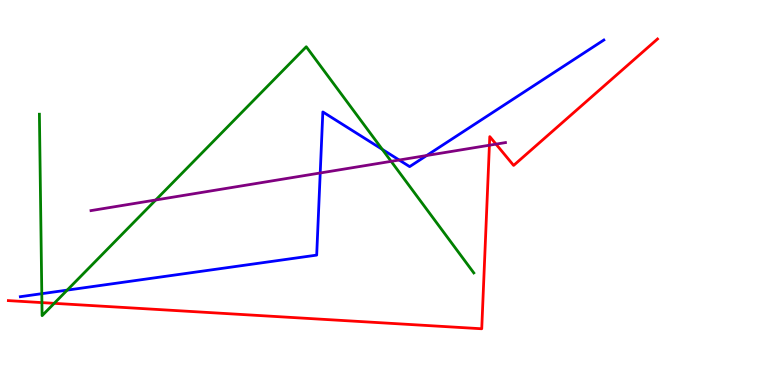[{'lines': ['blue', 'red'], 'intersections': []}, {'lines': ['green', 'red'], 'intersections': [{'x': 0.541, 'y': 2.14}, {'x': 0.699, 'y': 2.12}]}, {'lines': ['purple', 'red'], 'intersections': [{'x': 6.31, 'y': 6.23}, {'x': 6.4, 'y': 6.26}]}, {'lines': ['blue', 'green'], 'intersections': [{'x': 0.539, 'y': 2.37}, {'x': 0.867, 'y': 2.46}, {'x': 4.93, 'y': 6.12}]}, {'lines': ['blue', 'purple'], 'intersections': [{'x': 4.13, 'y': 5.51}, {'x': 5.15, 'y': 5.84}, {'x': 5.51, 'y': 5.96}]}, {'lines': ['green', 'purple'], 'intersections': [{'x': 2.01, 'y': 4.81}, {'x': 5.05, 'y': 5.81}]}]